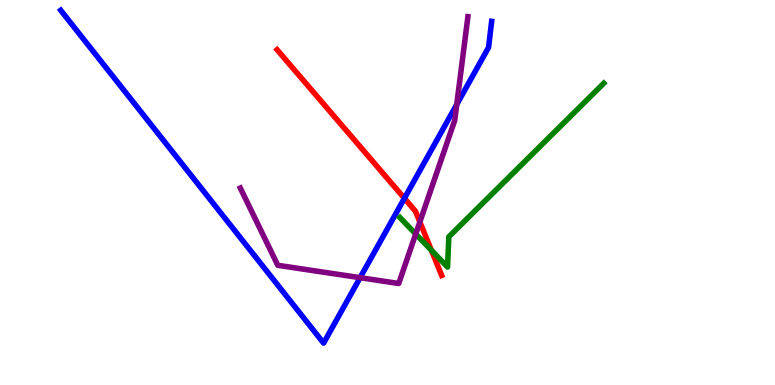[{'lines': ['blue', 'red'], 'intersections': [{'x': 5.22, 'y': 4.85}]}, {'lines': ['green', 'red'], 'intersections': [{'x': 5.57, 'y': 3.5}]}, {'lines': ['purple', 'red'], 'intersections': [{'x': 5.42, 'y': 4.23}]}, {'lines': ['blue', 'green'], 'intersections': []}, {'lines': ['blue', 'purple'], 'intersections': [{'x': 4.65, 'y': 2.79}, {'x': 5.89, 'y': 7.29}]}, {'lines': ['green', 'purple'], 'intersections': [{'x': 5.36, 'y': 3.92}]}]